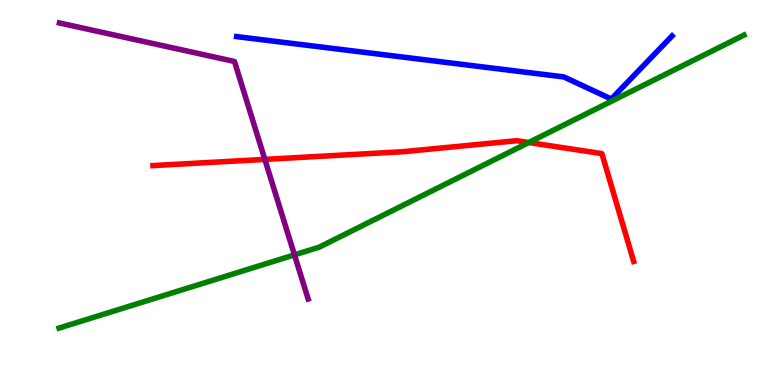[{'lines': ['blue', 'red'], 'intersections': []}, {'lines': ['green', 'red'], 'intersections': [{'x': 6.82, 'y': 6.3}]}, {'lines': ['purple', 'red'], 'intersections': [{'x': 3.42, 'y': 5.86}]}, {'lines': ['blue', 'green'], 'intersections': []}, {'lines': ['blue', 'purple'], 'intersections': []}, {'lines': ['green', 'purple'], 'intersections': [{'x': 3.8, 'y': 3.38}]}]